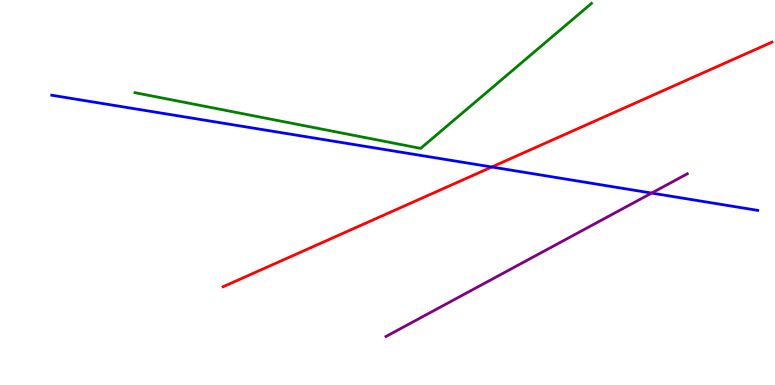[{'lines': ['blue', 'red'], 'intersections': [{'x': 6.35, 'y': 5.66}]}, {'lines': ['green', 'red'], 'intersections': []}, {'lines': ['purple', 'red'], 'intersections': []}, {'lines': ['blue', 'green'], 'intersections': []}, {'lines': ['blue', 'purple'], 'intersections': [{'x': 8.41, 'y': 4.99}]}, {'lines': ['green', 'purple'], 'intersections': []}]